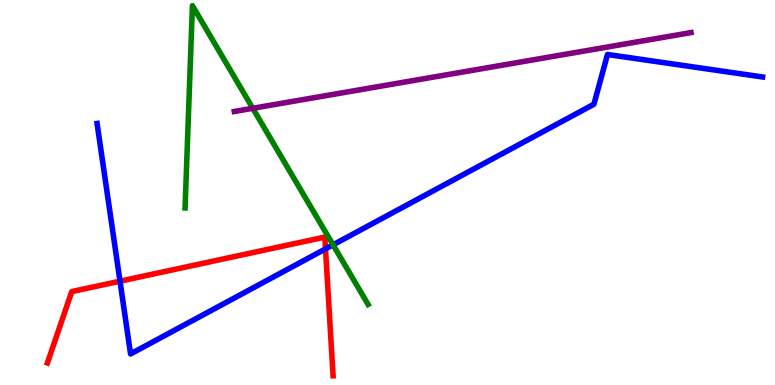[{'lines': ['blue', 'red'], 'intersections': [{'x': 1.55, 'y': 2.7}, {'x': 4.2, 'y': 3.54}]}, {'lines': ['green', 'red'], 'intersections': []}, {'lines': ['purple', 'red'], 'intersections': []}, {'lines': ['blue', 'green'], 'intersections': [{'x': 4.3, 'y': 3.64}]}, {'lines': ['blue', 'purple'], 'intersections': []}, {'lines': ['green', 'purple'], 'intersections': [{'x': 3.26, 'y': 7.19}]}]